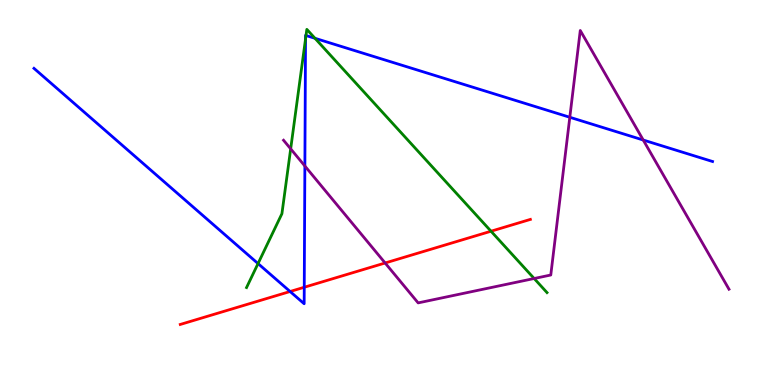[{'lines': ['blue', 'red'], 'intersections': [{'x': 3.74, 'y': 2.43}, {'x': 3.93, 'y': 2.54}]}, {'lines': ['green', 'red'], 'intersections': [{'x': 6.34, 'y': 3.99}]}, {'lines': ['purple', 'red'], 'intersections': [{'x': 4.97, 'y': 3.17}]}, {'lines': ['blue', 'green'], 'intersections': [{'x': 3.33, 'y': 3.15}, {'x': 3.94, 'y': 8.99}, {'x': 3.95, 'y': 9.08}, {'x': 4.06, 'y': 9.01}]}, {'lines': ['blue', 'purple'], 'intersections': [{'x': 3.93, 'y': 5.69}, {'x': 7.35, 'y': 6.95}, {'x': 8.3, 'y': 6.36}]}, {'lines': ['green', 'purple'], 'intersections': [{'x': 3.75, 'y': 6.13}, {'x': 6.89, 'y': 2.77}]}]